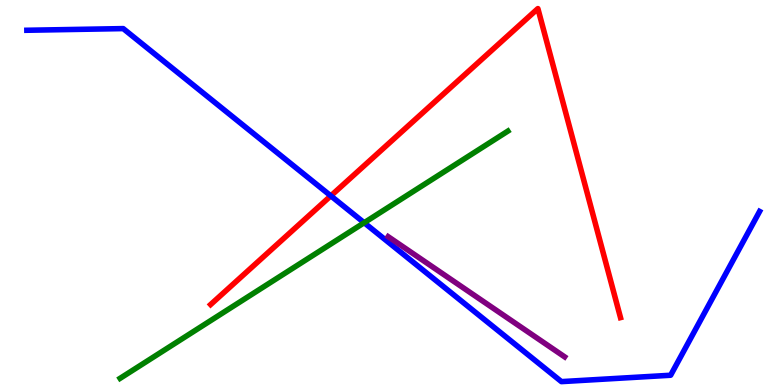[{'lines': ['blue', 'red'], 'intersections': [{'x': 4.27, 'y': 4.91}]}, {'lines': ['green', 'red'], 'intersections': []}, {'lines': ['purple', 'red'], 'intersections': []}, {'lines': ['blue', 'green'], 'intersections': [{'x': 4.7, 'y': 4.21}]}, {'lines': ['blue', 'purple'], 'intersections': []}, {'lines': ['green', 'purple'], 'intersections': []}]